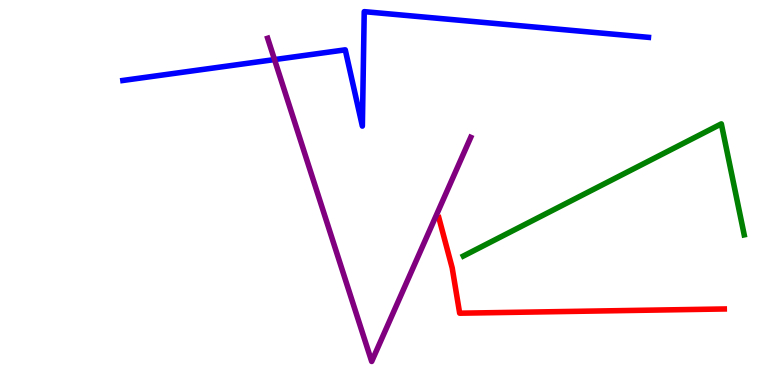[{'lines': ['blue', 'red'], 'intersections': []}, {'lines': ['green', 'red'], 'intersections': []}, {'lines': ['purple', 'red'], 'intersections': []}, {'lines': ['blue', 'green'], 'intersections': []}, {'lines': ['blue', 'purple'], 'intersections': [{'x': 3.54, 'y': 8.45}]}, {'lines': ['green', 'purple'], 'intersections': []}]